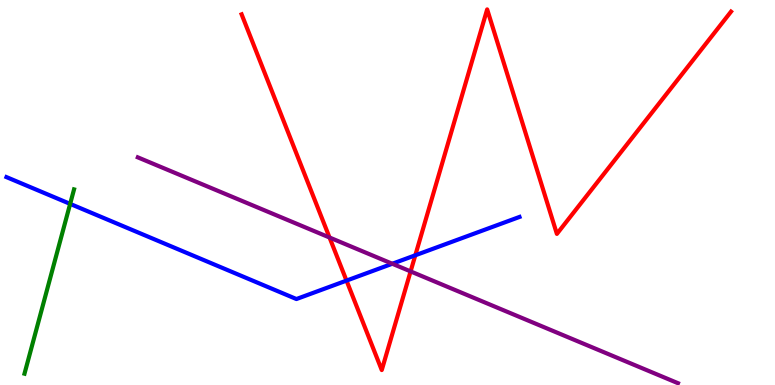[{'lines': ['blue', 'red'], 'intersections': [{'x': 4.47, 'y': 2.71}, {'x': 5.36, 'y': 3.37}]}, {'lines': ['green', 'red'], 'intersections': []}, {'lines': ['purple', 'red'], 'intersections': [{'x': 4.25, 'y': 3.83}, {'x': 5.3, 'y': 2.95}]}, {'lines': ['blue', 'green'], 'intersections': [{'x': 0.905, 'y': 4.7}]}, {'lines': ['blue', 'purple'], 'intersections': [{'x': 5.06, 'y': 3.15}]}, {'lines': ['green', 'purple'], 'intersections': []}]